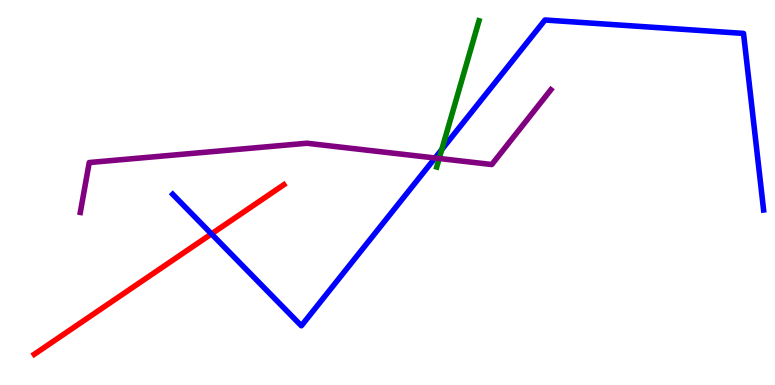[{'lines': ['blue', 'red'], 'intersections': [{'x': 2.73, 'y': 3.92}]}, {'lines': ['green', 'red'], 'intersections': []}, {'lines': ['purple', 'red'], 'intersections': []}, {'lines': ['blue', 'green'], 'intersections': [{'x': 5.7, 'y': 6.12}]}, {'lines': ['blue', 'purple'], 'intersections': [{'x': 5.61, 'y': 5.9}]}, {'lines': ['green', 'purple'], 'intersections': [{'x': 5.67, 'y': 5.88}]}]